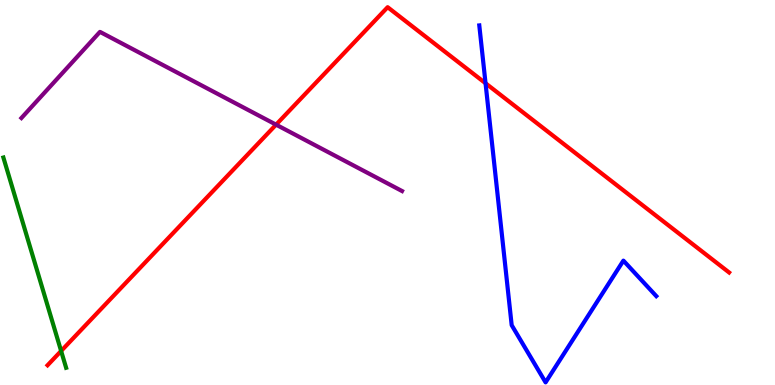[{'lines': ['blue', 'red'], 'intersections': [{'x': 6.27, 'y': 7.84}]}, {'lines': ['green', 'red'], 'intersections': [{'x': 0.789, 'y': 0.884}]}, {'lines': ['purple', 'red'], 'intersections': [{'x': 3.56, 'y': 6.76}]}, {'lines': ['blue', 'green'], 'intersections': []}, {'lines': ['blue', 'purple'], 'intersections': []}, {'lines': ['green', 'purple'], 'intersections': []}]